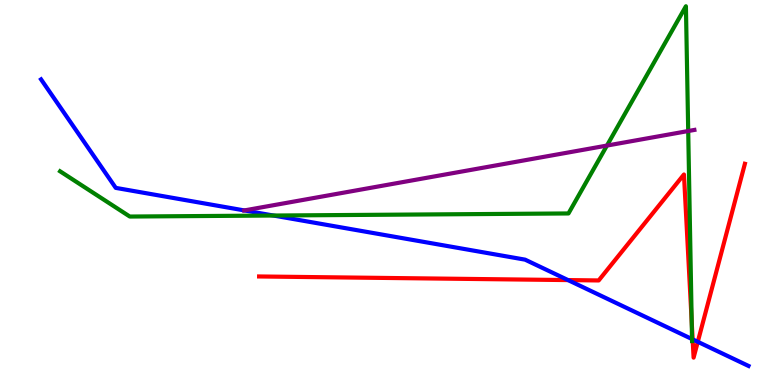[{'lines': ['blue', 'red'], 'intersections': [{'x': 7.33, 'y': 2.72}, {'x': 8.94, 'y': 1.19}, {'x': 9.0, 'y': 1.12}]}, {'lines': ['green', 'red'], 'intersections': [{'x': 8.93, 'y': 1.64}]}, {'lines': ['purple', 'red'], 'intersections': []}, {'lines': ['blue', 'green'], 'intersections': [{'x': 3.53, 'y': 4.4}, {'x': 8.93, 'y': 1.19}]}, {'lines': ['blue', 'purple'], 'intersections': [{'x': 3.15, 'y': 4.53}]}, {'lines': ['green', 'purple'], 'intersections': [{'x': 7.83, 'y': 6.22}, {'x': 8.88, 'y': 6.6}]}]